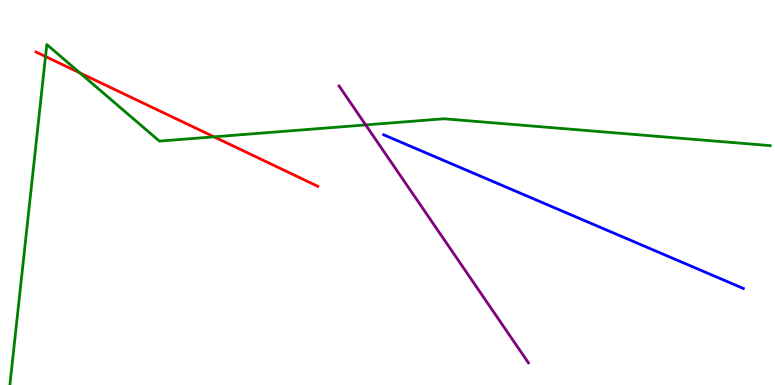[{'lines': ['blue', 'red'], 'intersections': []}, {'lines': ['green', 'red'], 'intersections': [{'x': 0.587, 'y': 8.53}, {'x': 1.03, 'y': 8.11}, {'x': 2.76, 'y': 6.45}]}, {'lines': ['purple', 'red'], 'intersections': []}, {'lines': ['blue', 'green'], 'intersections': []}, {'lines': ['blue', 'purple'], 'intersections': []}, {'lines': ['green', 'purple'], 'intersections': [{'x': 4.72, 'y': 6.76}]}]